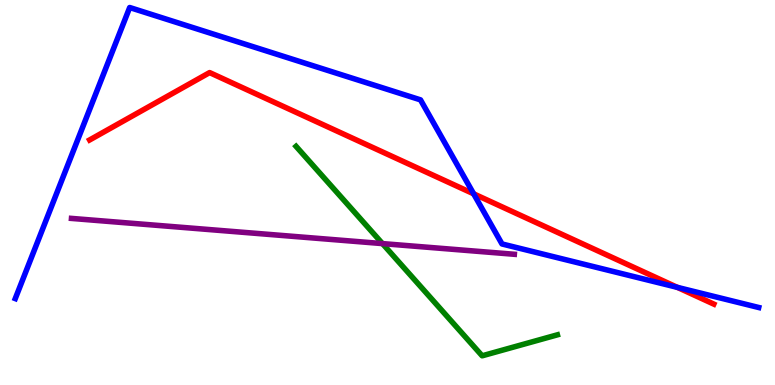[{'lines': ['blue', 'red'], 'intersections': [{'x': 6.11, 'y': 4.97}, {'x': 8.74, 'y': 2.54}]}, {'lines': ['green', 'red'], 'intersections': []}, {'lines': ['purple', 'red'], 'intersections': []}, {'lines': ['blue', 'green'], 'intersections': []}, {'lines': ['blue', 'purple'], 'intersections': []}, {'lines': ['green', 'purple'], 'intersections': [{'x': 4.93, 'y': 3.67}]}]